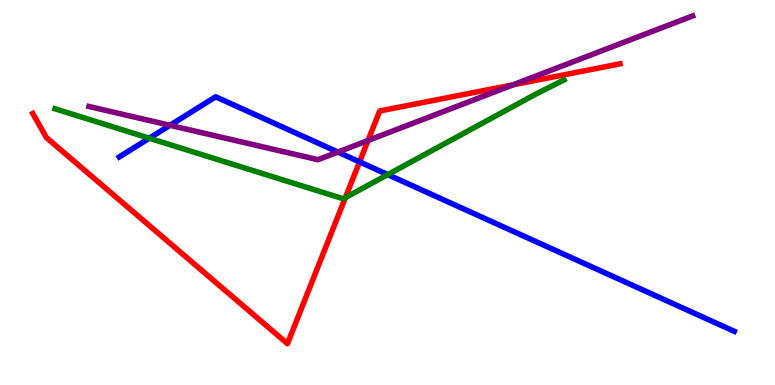[{'lines': ['blue', 'red'], 'intersections': [{'x': 4.64, 'y': 5.8}]}, {'lines': ['green', 'red'], 'intersections': [{'x': 4.46, 'y': 4.87}]}, {'lines': ['purple', 'red'], 'intersections': [{'x': 4.75, 'y': 6.35}, {'x': 6.62, 'y': 7.8}]}, {'lines': ['blue', 'green'], 'intersections': [{'x': 1.93, 'y': 6.41}, {'x': 5.0, 'y': 5.46}]}, {'lines': ['blue', 'purple'], 'intersections': [{'x': 2.19, 'y': 6.75}, {'x': 4.36, 'y': 6.05}]}, {'lines': ['green', 'purple'], 'intersections': []}]